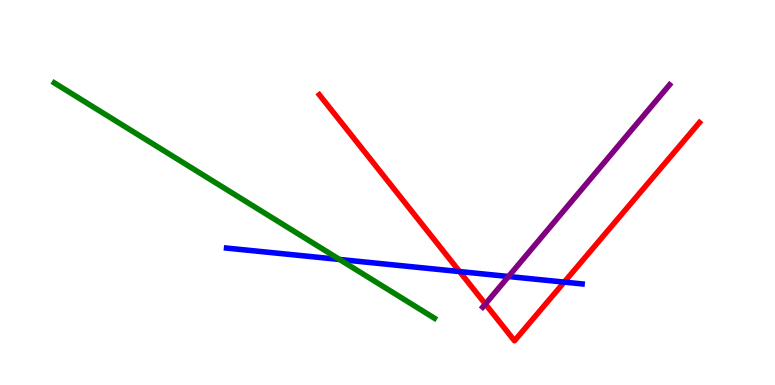[{'lines': ['blue', 'red'], 'intersections': [{'x': 5.93, 'y': 2.95}, {'x': 7.28, 'y': 2.67}]}, {'lines': ['green', 'red'], 'intersections': []}, {'lines': ['purple', 'red'], 'intersections': [{'x': 6.26, 'y': 2.1}]}, {'lines': ['blue', 'green'], 'intersections': [{'x': 4.38, 'y': 3.26}]}, {'lines': ['blue', 'purple'], 'intersections': [{'x': 6.56, 'y': 2.82}]}, {'lines': ['green', 'purple'], 'intersections': []}]